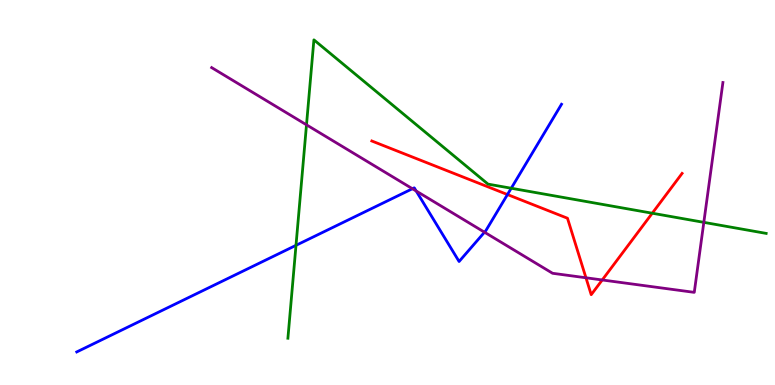[{'lines': ['blue', 'red'], 'intersections': [{'x': 6.55, 'y': 4.95}]}, {'lines': ['green', 'red'], 'intersections': [{'x': 8.42, 'y': 4.46}]}, {'lines': ['purple', 'red'], 'intersections': [{'x': 7.56, 'y': 2.78}, {'x': 7.77, 'y': 2.73}]}, {'lines': ['blue', 'green'], 'intersections': [{'x': 3.82, 'y': 3.63}, {'x': 6.6, 'y': 5.11}]}, {'lines': ['blue', 'purple'], 'intersections': [{'x': 5.32, 'y': 5.1}, {'x': 5.37, 'y': 5.04}, {'x': 6.25, 'y': 3.97}]}, {'lines': ['green', 'purple'], 'intersections': [{'x': 3.95, 'y': 6.76}, {'x': 9.08, 'y': 4.22}]}]